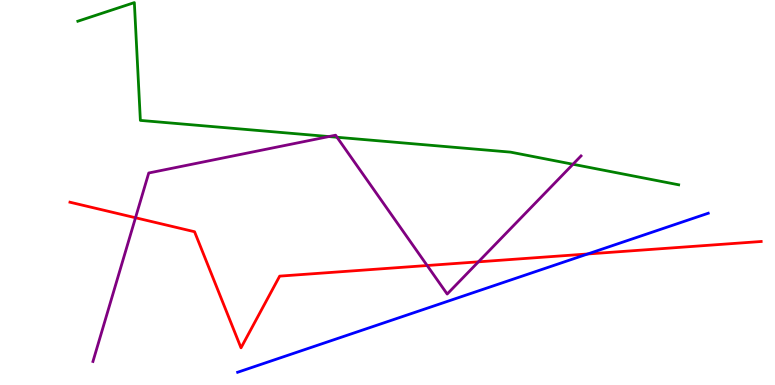[{'lines': ['blue', 'red'], 'intersections': [{'x': 7.58, 'y': 3.4}]}, {'lines': ['green', 'red'], 'intersections': []}, {'lines': ['purple', 'red'], 'intersections': [{'x': 1.75, 'y': 4.34}, {'x': 5.51, 'y': 3.1}, {'x': 6.17, 'y': 3.2}]}, {'lines': ['blue', 'green'], 'intersections': []}, {'lines': ['blue', 'purple'], 'intersections': []}, {'lines': ['green', 'purple'], 'intersections': [{'x': 4.24, 'y': 6.45}, {'x': 4.35, 'y': 6.43}, {'x': 7.39, 'y': 5.73}]}]